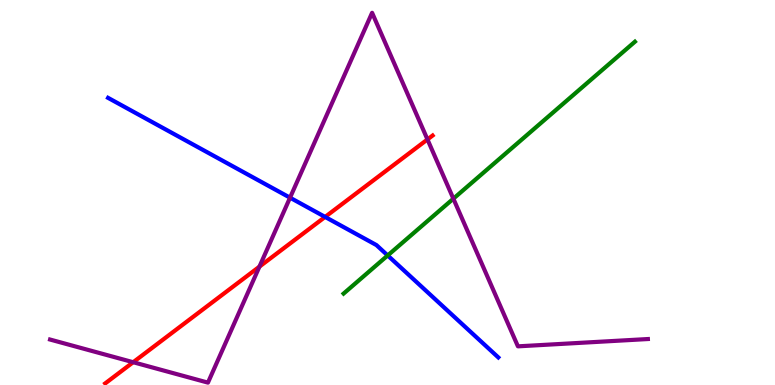[{'lines': ['blue', 'red'], 'intersections': [{'x': 4.19, 'y': 4.37}]}, {'lines': ['green', 'red'], 'intersections': []}, {'lines': ['purple', 'red'], 'intersections': [{'x': 1.72, 'y': 0.592}, {'x': 3.35, 'y': 3.07}, {'x': 5.52, 'y': 6.38}]}, {'lines': ['blue', 'green'], 'intersections': [{'x': 5.0, 'y': 3.36}]}, {'lines': ['blue', 'purple'], 'intersections': [{'x': 3.74, 'y': 4.87}]}, {'lines': ['green', 'purple'], 'intersections': [{'x': 5.85, 'y': 4.84}]}]